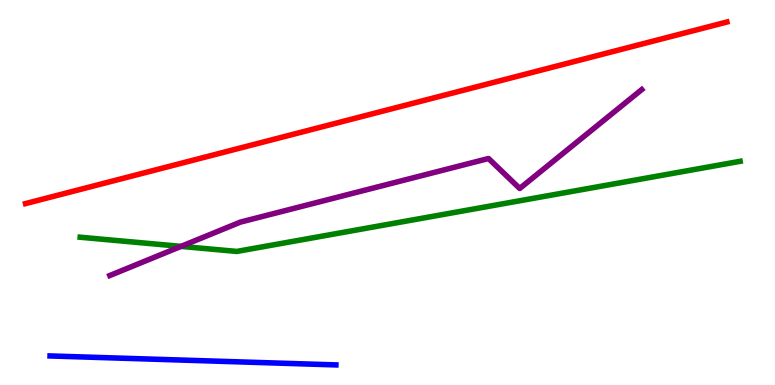[{'lines': ['blue', 'red'], 'intersections': []}, {'lines': ['green', 'red'], 'intersections': []}, {'lines': ['purple', 'red'], 'intersections': []}, {'lines': ['blue', 'green'], 'intersections': []}, {'lines': ['blue', 'purple'], 'intersections': []}, {'lines': ['green', 'purple'], 'intersections': [{'x': 2.34, 'y': 3.6}]}]